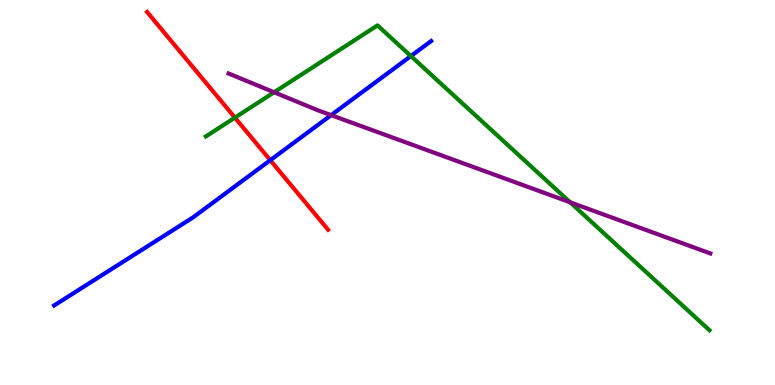[{'lines': ['blue', 'red'], 'intersections': [{'x': 3.49, 'y': 5.84}]}, {'lines': ['green', 'red'], 'intersections': [{'x': 3.03, 'y': 6.94}]}, {'lines': ['purple', 'red'], 'intersections': []}, {'lines': ['blue', 'green'], 'intersections': [{'x': 5.3, 'y': 8.54}]}, {'lines': ['blue', 'purple'], 'intersections': [{'x': 4.27, 'y': 7.01}]}, {'lines': ['green', 'purple'], 'intersections': [{'x': 3.54, 'y': 7.6}, {'x': 7.36, 'y': 4.75}]}]